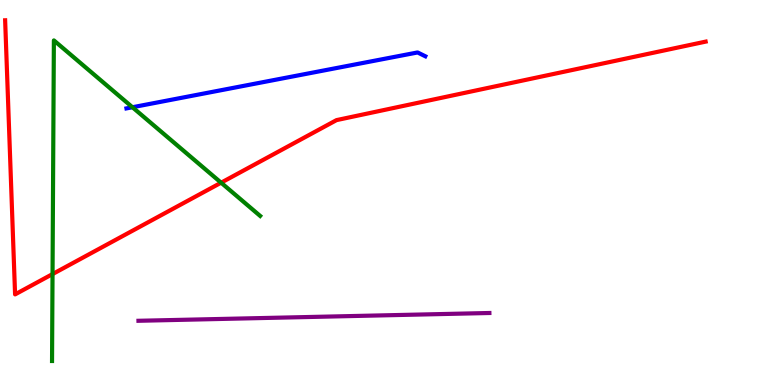[{'lines': ['blue', 'red'], 'intersections': []}, {'lines': ['green', 'red'], 'intersections': [{'x': 0.678, 'y': 2.88}, {'x': 2.85, 'y': 5.25}]}, {'lines': ['purple', 'red'], 'intersections': []}, {'lines': ['blue', 'green'], 'intersections': [{'x': 1.71, 'y': 7.21}]}, {'lines': ['blue', 'purple'], 'intersections': []}, {'lines': ['green', 'purple'], 'intersections': []}]